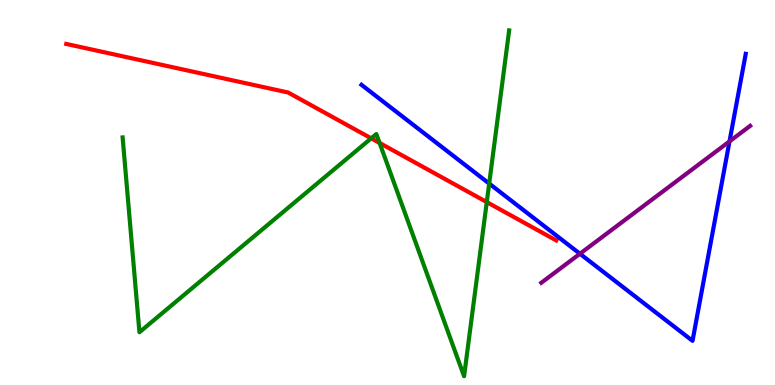[{'lines': ['blue', 'red'], 'intersections': []}, {'lines': ['green', 'red'], 'intersections': [{'x': 4.79, 'y': 6.41}, {'x': 4.9, 'y': 6.29}, {'x': 6.28, 'y': 4.75}]}, {'lines': ['purple', 'red'], 'intersections': []}, {'lines': ['blue', 'green'], 'intersections': [{'x': 6.31, 'y': 5.23}]}, {'lines': ['blue', 'purple'], 'intersections': [{'x': 7.48, 'y': 3.41}, {'x': 9.41, 'y': 6.33}]}, {'lines': ['green', 'purple'], 'intersections': []}]